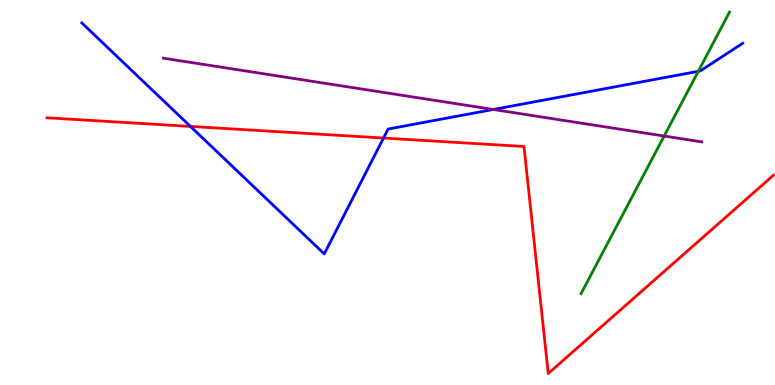[{'lines': ['blue', 'red'], 'intersections': [{'x': 2.46, 'y': 6.72}, {'x': 4.95, 'y': 6.41}]}, {'lines': ['green', 'red'], 'intersections': []}, {'lines': ['purple', 'red'], 'intersections': []}, {'lines': ['blue', 'green'], 'intersections': [{'x': 9.01, 'y': 8.15}]}, {'lines': ['blue', 'purple'], 'intersections': [{'x': 6.37, 'y': 7.16}]}, {'lines': ['green', 'purple'], 'intersections': [{'x': 8.57, 'y': 6.47}]}]